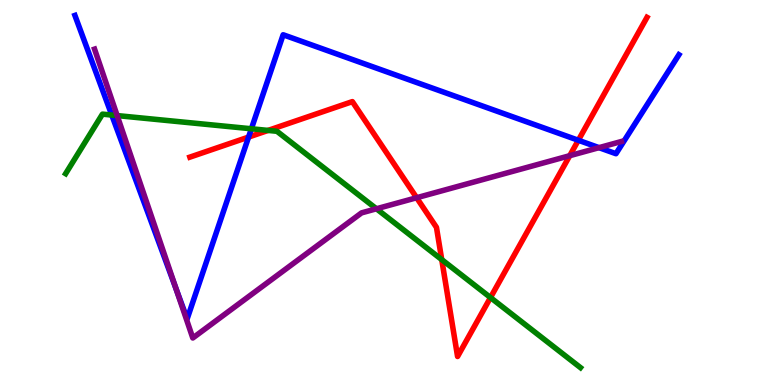[{'lines': ['blue', 'red'], 'intersections': [{'x': 3.21, 'y': 6.44}, {'x': 7.46, 'y': 6.36}]}, {'lines': ['green', 'red'], 'intersections': [{'x': 3.46, 'y': 6.61}, {'x': 5.7, 'y': 3.26}, {'x': 6.33, 'y': 2.27}]}, {'lines': ['purple', 'red'], 'intersections': [{'x': 5.38, 'y': 4.86}, {'x': 7.35, 'y': 5.96}]}, {'lines': ['blue', 'green'], 'intersections': [{'x': 1.44, 'y': 7.01}, {'x': 3.24, 'y': 6.66}]}, {'lines': ['blue', 'purple'], 'intersections': [{'x': 2.27, 'y': 2.49}, {'x': 7.73, 'y': 6.16}]}, {'lines': ['green', 'purple'], 'intersections': [{'x': 1.51, 'y': 7.0}, {'x': 4.86, 'y': 4.58}]}]